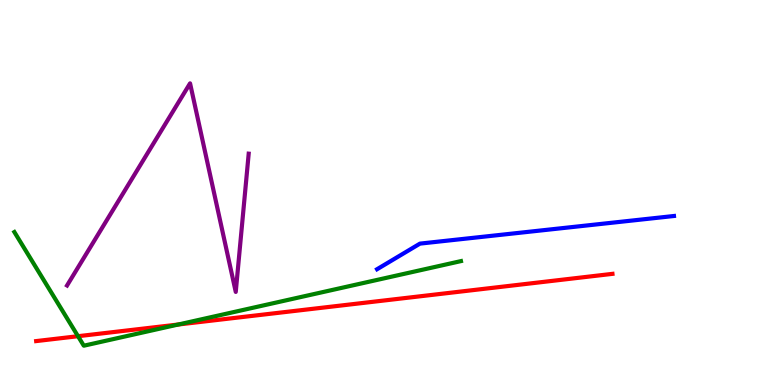[{'lines': ['blue', 'red'], 'intersections': []}, {'lines': ['green', 'red'], 'intersections': [{'x': 1.01, 'y': 1.27}, {'x': 2.3, 'y': 1.57}]}, {'lines': ['purple', 'red'], 'intersections': []}, {'lines': ['blue', 'green'], 'intersections': []}, {'lines': ['blue', 'purple'], 'intersections': []}, {'lines': ['green', 'purple'], 'intersections': []}]